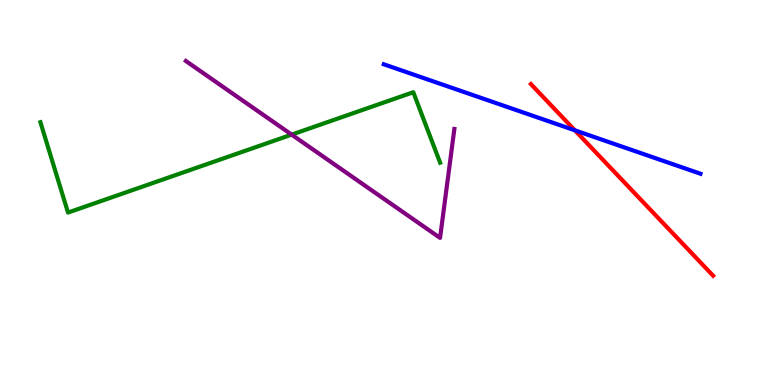[{'lines': ['blue', 'red'], 'intersections': [{'x': 7.42, 'y': 6.61}]}, {'lines': ['green', 'red'], 'intersections': []}, {'lines': ['purple', 'red'], 'intersections': []}, {'lines': ['blue', 'green'], 'intersections': []}, {'lines': ['blue', 'purple'], 'intersections': []}, {'lines': ['green', 'purple'], 'intersections': [{'x': 3.76, 'y': 6.5}]}]